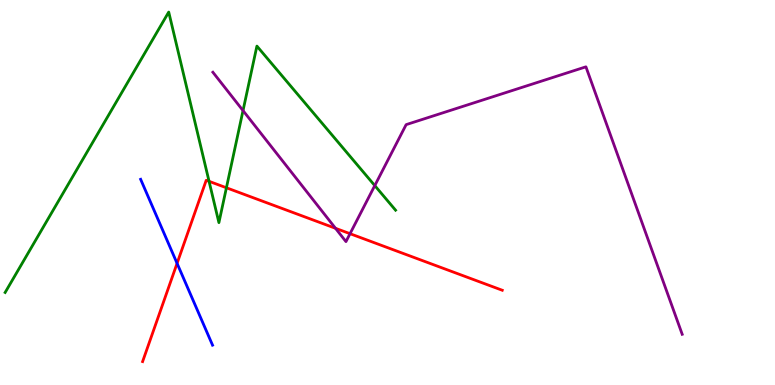[{'lines': ['blue', 'red'], 'intersections': [{'x': 2.28, 'y': 3.16}]}, {'lines': ['green', 'red'], 'intersections': [{'x': 2.7, 'y': 5.29}, {'x': 2.92, 'y': 5.12}]}, {'lines': ['purple', 'red'], 'intersections': [{'x': 4.33, 'y': 4.07}, {'x': 4.52, 'y': 3.93}]}, {'lines': ['blue', 'green'], 'intersections': []}, {'lines': ['blue', 'purple'], 'intersections': []}, {'lines': ['green', 'purple'], 'intersections': [{'x': 3.14, 'y': 7.13}, {'x': 4.84, 'y': 5.18}]}]